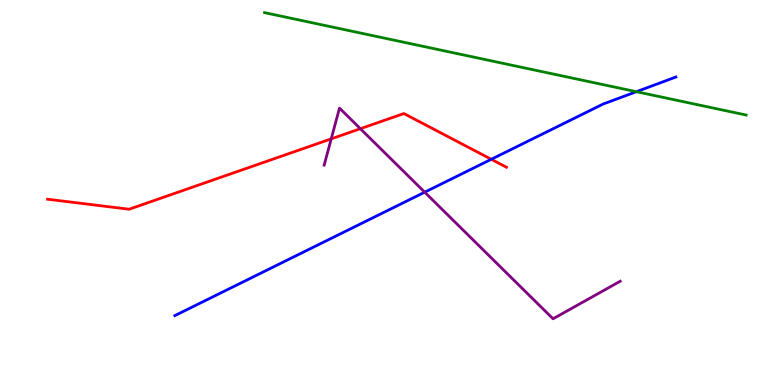[{'lines': ['blue', 'red'], 'intersections': [{'x': 6.34, 'y': 5.86}]}, {'lines': ['green', 'red'], 'intersections': []}, {'lines': ['purple', 'red'], 'intersections': [{'x': 4.27, 'y': 6.39}, {'x': 4.65, 'y': 6.66}]}, {'lines': ['blue', 'green'], 'intersections': [{'x': 8.21, 'y': 7.62}]}, {'lines': ['blue', 'purple'], 'intersections': [{'x': 5.48, 'y': 5.01}]}, {'lines': ['green', 'purple'], 'intersections': []}]